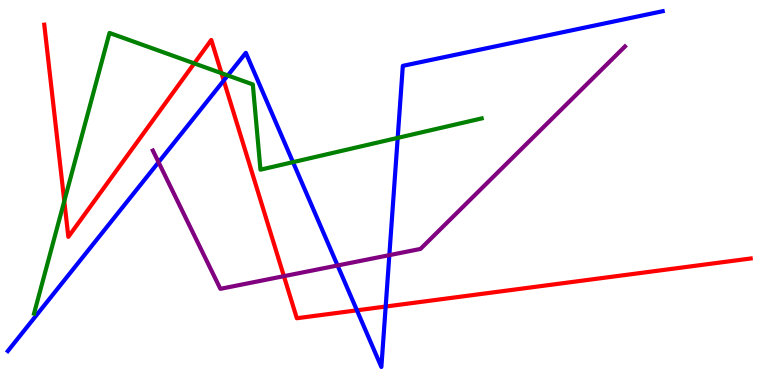[{'lines': ['blue', 'red'], 'intersections': [{'x': 2.89, 'y': 7.91}, {'x': 4.61, 'y': 1.94}, {'x': 4.98, 'y': 2.04}]}, {'lines': ['green', 'red'], 'intersections': [{'x': 0.829, 'y': 4.78}, {'x': 2.51, 'y': 8.35}, {'x': 2.86, 'y': 8.1}]}, {'lines': ['purple', 'red'], 'intersections': [{'x': 3.66, 'y': 2.83}]}, {'lines': ['blue', 'green'], 'intersections': [{'x': 2.94, 'y': 8.04}, {'x': 3.78, 'y': 5.79}, {'x': 5.13, 'y': 6.42}]}, {'lines': ['blue', 'purple'], 'intersections': [{'x': 2.05, 'y': 5.79}, {'x': 4.36, 'y': 3.1}, {'x': 5.02, 'y': 3.37}]}, {'lines': ['green', 'purple'], 'intersections': []}]